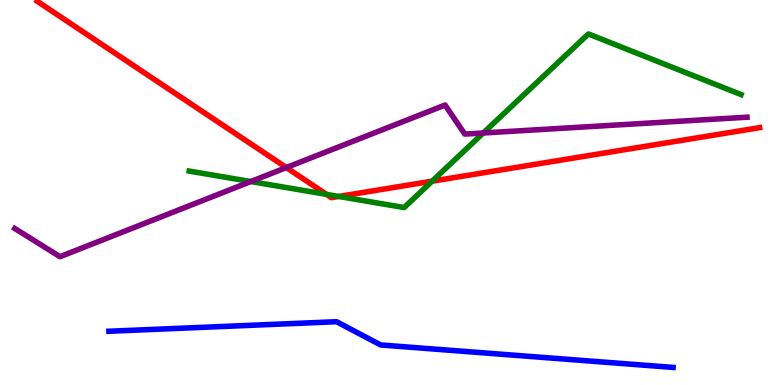[{'lines': ['blue', 'red'], 'intersections': []}, {'lines': ['green', 'red'], 'intersections': [{'x': 4.21, 'y': 4.95}, {'x': 4.37, 'y': 4.9}, {'x': 5.58, 'y': 5.29}]}, {'lines': ['purple', 'red'], 'intersections': [{'x': 3.69, 'y': 5.65}]}, {'lines': ['blue', 'green'], 'intersections': []}, {'lines': ['blue', 'purple'], 'intersections': []}, {'lines': ['green', 'purple'], 'intersections': [{'x': 3.24, 'y': 5.28}, {'x': 6.24, 'y': 6.55}]}]